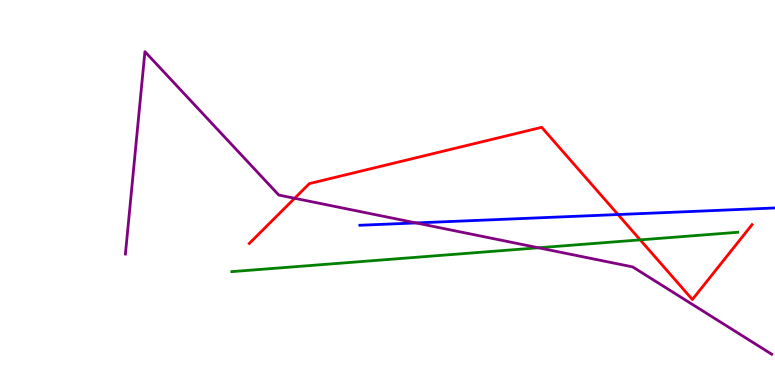[{'lines': ['blue', 'red'], 'intersections': [{'x': 7.97, 'y': 4.43}]}, {'lines': ['green', 'red'], 'intersections': [{'x': 8.26, 'y': 3.77}]}, {'lines': ['purple', 'red'], 'intersections': [{'x': 3.8, 'y': 4.85}]}, {'lines': ['blue', 'green'], 'intersections': []}, {'lines': ['blue', 'purple'], 'intersections': [{'x': 5.37, 'y': 4.21}]}, {'lines': ['green', 'purple'], 'intersections': [{'x': 6.95, 'y': 3.56}]}]